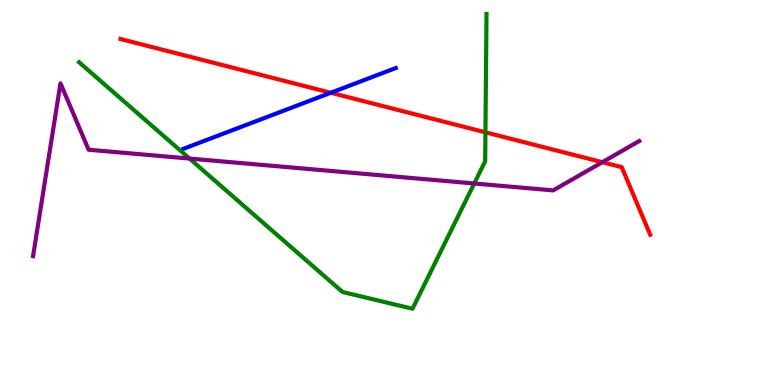[{'lines': ['blue', 'red'], 'intersections': [{'x': 4.27, 'y': 7.59}]}, {'lines': ['green', 'red'], 'intersections': [{'x': 6.26, 'y': 6.56}]}, {'lines': ['purple', 'red'], 'intersections': [{'x': 7.77, 'y': 5.79}]}, {'lines': ['blue', 'green'], 'intersections': []}, {'lines': ['blue', 'purple'], 'intersections': []}, {'lines': ['green', 'purple'], 'intersections': [{'x': 2.45, 'y': 5.88}, {'x': 6.12, 'y': 5.23}]}]